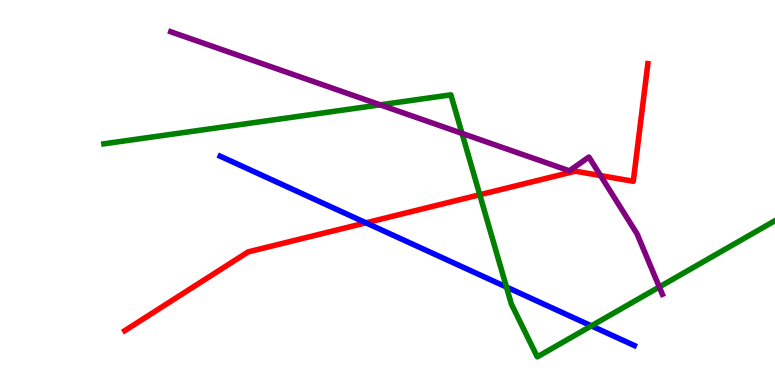[{'lines': ['blue', 'red'], 'intersections': [{'x': 4.72, 'y': 4.21}]}, {'lines': ['green', 'red'], 'intersections': [{'x': 6.19, 'y': 4.94}]}, {'lines': ['purple', 'red'], 'intersections': [{'x': 7.75, 'y': 5.44}]}, {'lines': ['blue', 'green'], 'intersections': [{'x': 6.53, 'y': 2.54}, {'x': 7.63, 'y': 1.54}]}, {'lines': ['blue', 'purple'], 'intersections': []}, {'lines': ['green', 'purple'], 'intersections': [{'x': 4.91, 'y': 7.28}, {'x': 5.96, 'y': 6.54}, {'x': 8.51, 'y': 2.55}]}]